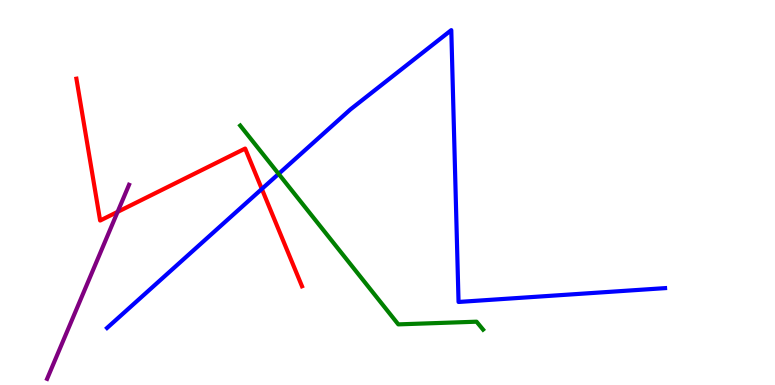[{'lines': ['blue', 'red'], 'intersections': [{'x': 3.38, 'y': 5.09}]}, {'lines': ['green', 'red'], 'intersections': []}, {'lines': ['purple', 'red'], 'intersections': [{'x': 1.52, 'y': 4.5}]}, {'lines': ['blue', 'green'], 'intersections': [{'x': 3.6, 'y': 5.48}]}, {'lines': ['blue', 'purple'], 'intersections': []}, {'lines': ['green', 'purple'], 'intersections': []}]